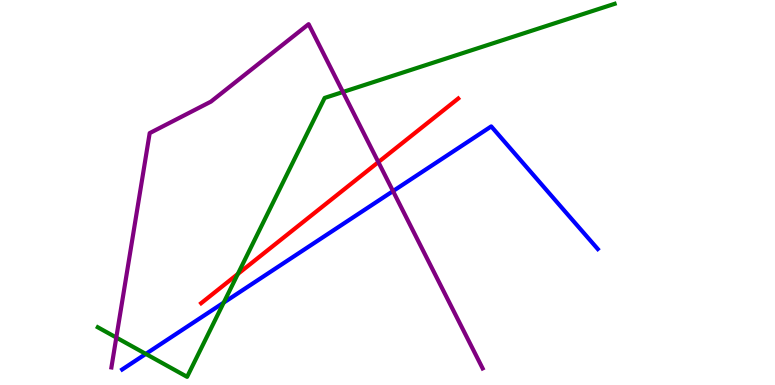[{'lines': ['blue', 'red'], 'intersections': []}, {'lines': ['green', 'red'], 'intersections': [{'x': 3.07, 'y': 2.88}]}, {'lines': ['purple', 'red'], 'intersections': [{'x': 4.88, 'y': 5.79}]}, {'lines': ['blue', 'green'], 'intersections': [{'x': 1.88, 'y': 0.807}, {'x': 2.89, 'y': 2.14}]}, {'lines': ['blue', 'purple'], 'intersections': [{'x': 5.07, 'y': 5.04}]}, {'lines': ['green', 'purple'], 'intersections': [{'x': 1.5, 'y': 1.23}, {'x': 4.42, 'y': 7.61}]}]